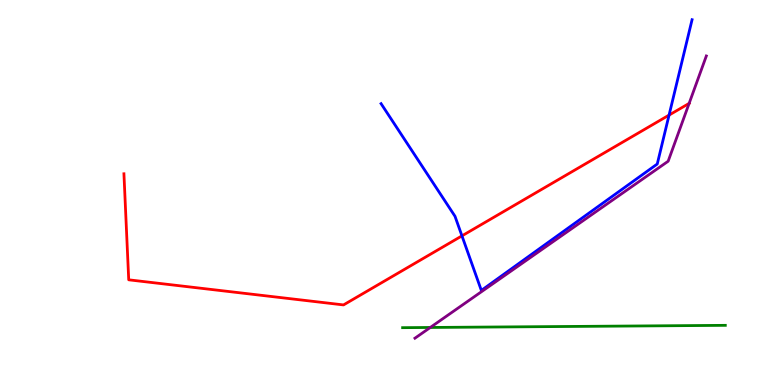[{'lines': ['blue', 'red'], 'intersections': [{'x': 5.96, 'y': 3.87}, {'x': 8.63, 'y': 7.01}]}, {'lines': ['green', 'red'], 'intersections': []}, {'lines': ['purple', 'red'], 'intersections': [{'x': 8.89, 'y': 7.31}]}, {'lines': ['blue', 'green'], 'intersections': []}, {'lines': ['blue', 'purple'], 'intersections': []}, {'lines': ['green', 'purple'], 'intersections': [{'x': 5.55, 'y': 1.49}]}]